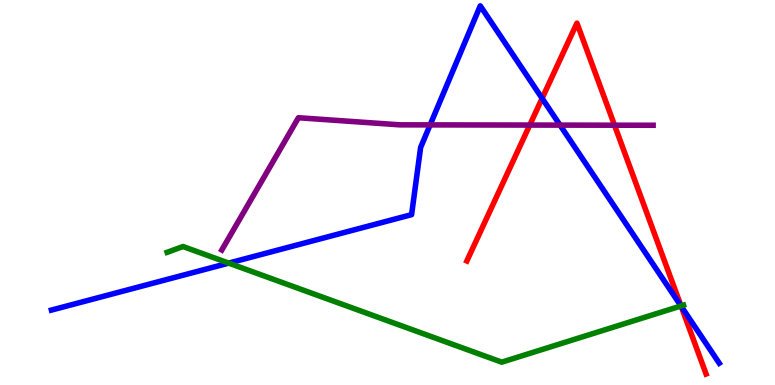[{'lines': ['blue', 'red'], 'intersections': [{'x': 7.0, 'y': 7.45}, {'x': 8.79, 'y': 2.05}]}, {'lines': ['green', 'red'], 'intersections': [{'x': 8.79, 'y': 2.05}]}, {'lines': ['purple', 'red'], 'intersections': [{'x': 6.84, 'y': 6.75}, {'x': 7.93, 'y': 6.75}]}, {'lines': ['blue', 'green'], 'intersections': [{'x': 2.95, 'y': 3.17}, {'x': 8.79, 'y': 2.05}]}, {'lines': ['blue', 'purple'], 'intersections': [{'x': 5.55, 'y': 6.76}, {'x': 7.23, 'y': 6.75}]}, {'lines': ['green', 'purple'], 'intersections': []}]